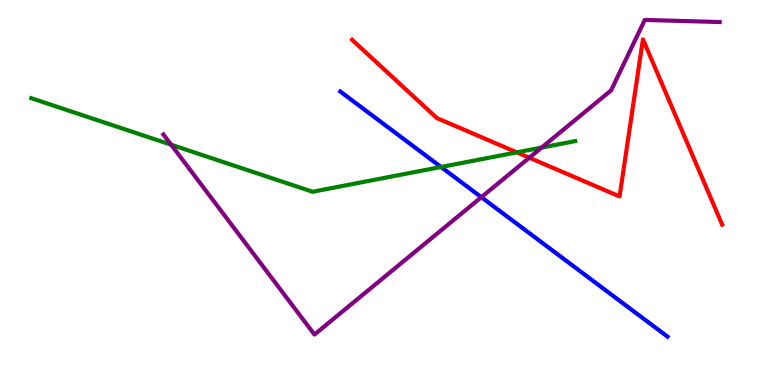[{'lines': ['blue', 'red'], 'intersections': []}, {'lines': ['green', 'red'], 'intersections': [{'x': 6.67, 'y': 6.04}]}, {'lines': ['purple', 'red'], 'intersections': [{'x': 6.83, 'y': 5.9}]}, {'lines': ['blue', 'green'], 'intersections': [{'x': 5.69, 'y': 5.66}]}, {'lines': ['blue', 'purple'], 'intersections': [{'x': 6.21, 'y': 4.88}]}, {'lines': ['green', 'purple'], 'intersections': [{'x': 2.21, 'y': 6.24}, {'x': 6.99, 'y': 6.17}]}]